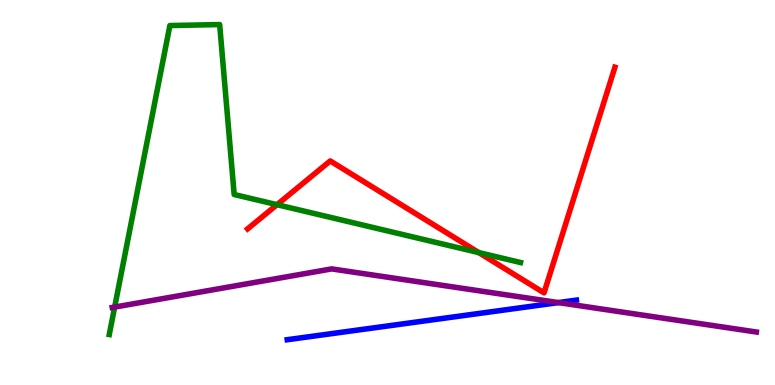[{'lines': ['blue', 'red'], 'intersections': []}, {'lines': ['green', 'red'], 'intersections': [{'x': 3.57, 'y': 4.68}, {'x': 6.18, 'y': 3.44}]}, {'lines': ['purple', 'red'], 'intersections': []}, {'lines': ['blue', 'green'], 'intersections': []}, {'lines': ['blue', 'purple'], 'intersections': [{'x': 7.21, 'y': 2.14}]}, {'lines': ['green', 'purple'], 'intersections': [{'x': 1.48, 'y': 2.02}]}]